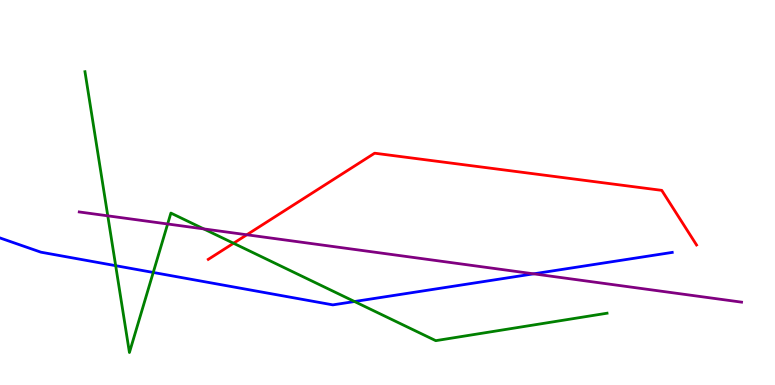[{'lines': ['blue', 'red'], 'intersections': []}, {'lines': ['green', 'red'], 'intersections': [{'x': 3.01, 'y': 3.68}]}, {'lines': ['purple', 'red'], 'intersections': [{'x': 3.18, 'y': 3.9}]}, {'lines': ['blue', 'green'], 'intersections': [{'x': 1.49, 'y': 3.1}, {'x': 1.98, 'y': 2.92}, {'x': 4.57, 'y': 2.17}]}, {'lines': ['blue', 'purple'], 'intersections': [{'x': 6.89, 'y': 2.89}]}, {'lines': ['green', 'purple'], 'intersections': [{'x': 1.39, 'y': 4.39}, {'x': 2.16, 'y': 4.18}, {'x': 2.63, 'y': 4.05}]}]